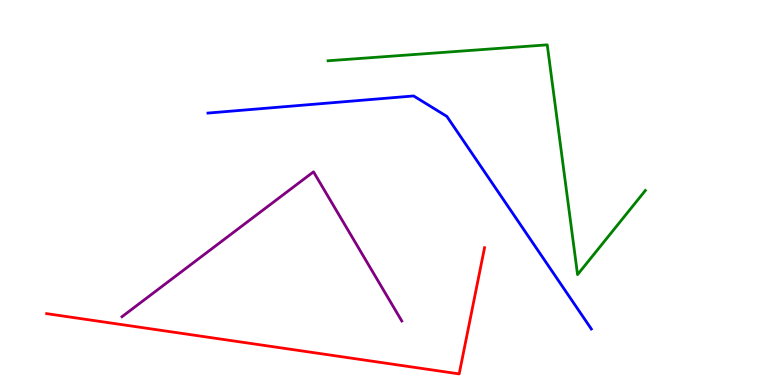[{'lines': ['blue', 'red'], 'intersections': []}, {'lines': ['green', 'red'], 'intersections': []}, {'lines': ['purple', 'red'], 'intersections': []}, {'lines': ['blue', 'green'], 'intersections': []}, {'lines': ['blue', 'purple'], 'intersections': []}, {'lines': ['green', 'purple'], 'intersections': []}]